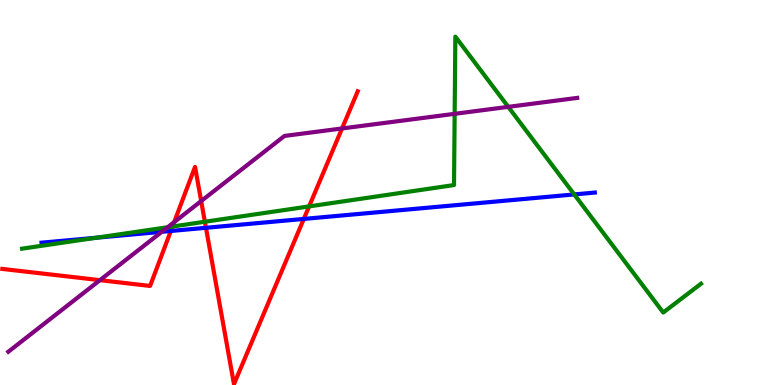[{'lines': ['blue', 'red'], 'intersections': [{'x': 2.2, 'y': 4.0}, {'x': 2.66, 'y': 4.08}, {'x': 3.92, 'y': 4.31}]}, {'lines': ['green', 'red'], 'intersections': [{'x': 2.23, 'y': 4.12}, {'x': 2.64, 'y': 4.24}, {'x': 3.99, 'y': 4.64}]}, {'lines': ['purple', 'red'], 'intersections': [{'x': 1.29, 'y': 2.72}, {'x': 2.25, 'y': 4.23}, {'x': 2.6, 'y': 4.78}, {'x': 4.41, 'y': 6.66}]}, {'lines': ['blue', 'green'], 'intersections': [{'x': 1.24, 'y': 3.83}, {'x': 7.41, 'y': 4.95}]}, {'lines': ['blue', 'purple'], 'intersections': [{'x': 2.09, 'y': 3.98}]}, {'lines': ['green', 'purple'], 'intersections': [{'x': 2.16, 'y': 4.1}, {'x': 5.87, 'y': 7.04}, {'x': 6.56, 'y': 7.22}]}]